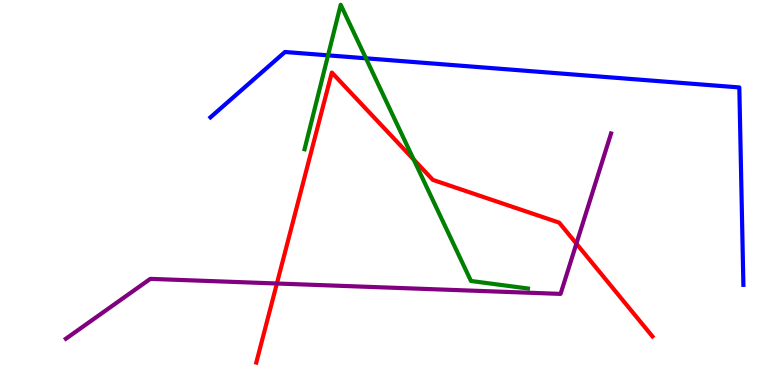[{'lines': ['blue', 'red'], 'intersections': []}, {'lines': ['green', 'red'], 'intersections': [{'x': 5.34, 'y': 5.86}]}, {'lines': ['purple', 'red'], 'intersections': [{'x': 3.57, 'y': 2.64}, {'x': 7.44, 'y': 3.67}]}, {'lines': ['blue', 'green'], 'intersections': [{'x': 4.23, 'y': 8.56}, {'x': 4.72, 'y': 8.49}]}, {'lines': ['blue', 'purple'], 'intersections': []}, {'lines': ['green', 'purple'], 'intersections': []}]